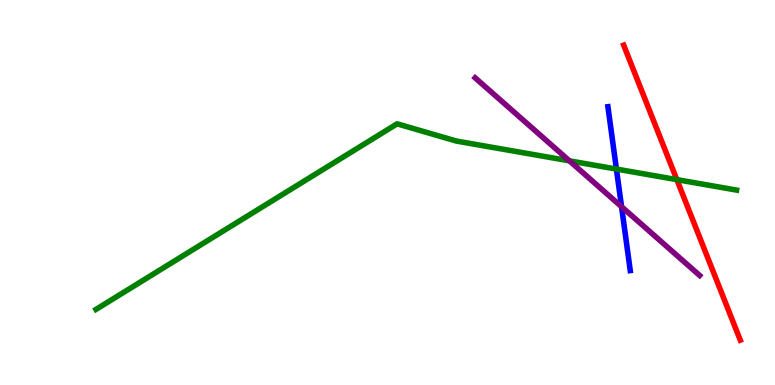[{'lines': ['blue', 'red'], 'intersections': []}, {'lines': ['green', 'red'], 'intersections': [{'x': 8.73, 'y': 5.33}]}, {'lines': ['purple', 'red'], 'intersections': []}, {'lines': ['blue', 'green'], 'intersections': [{'x': 7.95, 'y': 5.61}]}, {'lines': ['blue', 'purple'], 'intersections': [{'x': 8.02, 'y': 4.63}]}, {'lines': ['green', 'purple'], 'intersections': [{'x': 7.35, 'y': 5.82}]}]